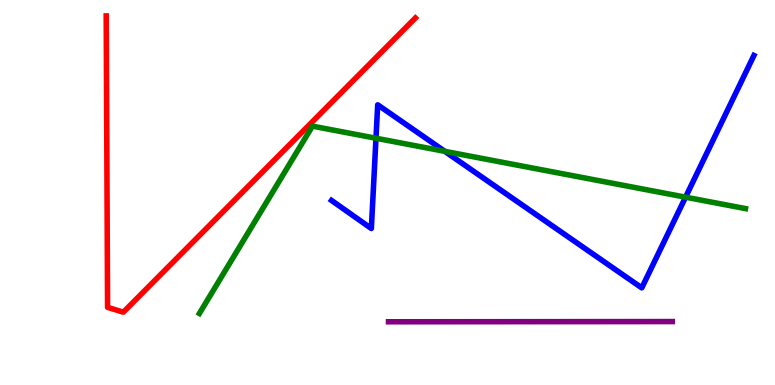[{'lines': ['blue', 'red'], 'intersections': []}, {'lines': ['green', 'red'], 'intersections': []}, {'lines': ['purple', 'red'], 'intersections': []}, {'lines': ['blue', 'green'], 'intersections': [{'x': 4.85, 'y': 6.41}, {'x': 5.74, 'y': 6.07}, {'x': 8.85, 'y': 4.88}]}, {'lines': ['blue', 'purple'], 'intersections': []}, {'lines': ['green', 'purple'], 'intersections': []}]